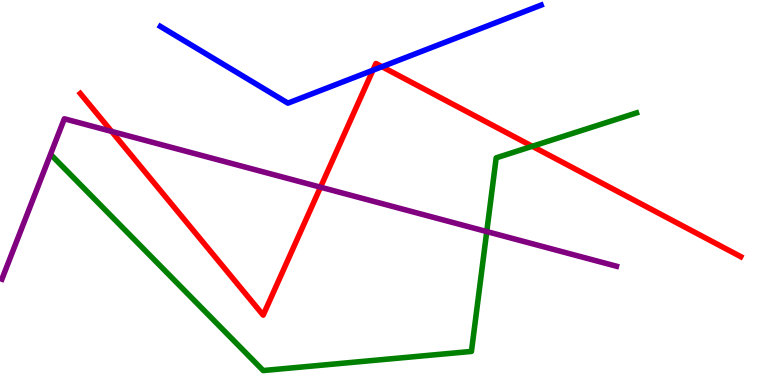[{'lines': ['blue', 'red'], 'intersections': [{'x': 4.81, 'y': 8.18}, {'x': 4.93, 'y': 8.27}]}, {'lines': ['green', 'red'], 'intersections': [{'x': 6.87, 'y': 6.2}]}, {'lines': ['purple', 'red'], 'intersections': [{'x': 1.44, 'y': 6.59}, {'x': 4.14, 'y': 5.14}]}, {'lines': ['blue', 'green'], 'intersections': []}, {'lines': ['blue', 'purple'], 'intersections': []}, {'lines': ['green', 'purple'], 'intersections': [{'x': 6.28, 'y': 3.98}]}]